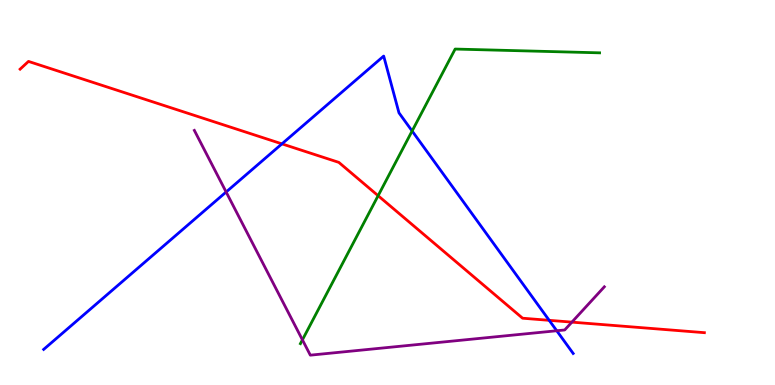[{'lines': ['blue', 'red'], 'intersections': [{'x': 3.64, 'y': 6.26}, {'x': 7.09, 'y': 1.68}]}, {'lines': ['green', 'red'], 'intersections': [{'x': 4.88, 'y': 4.92}]}, {'lines': ['purple', 'red'], 'intersections': [{'x': 7.38, 'y': 1.63}]}, {'lines': ['blue', 'green'], 'intersections': [{'x': 5.32, 'y': 6.6}]}, {'lines': ['blue', 'purple'], 'intersections': [{'x': 2.92, 'y': 5.01}, {'x': 7.18, 'y': 1.41}]}, {'lines': ['green', 'purple'], 'intersections': [{'x': 3.9, 'y': 1.17}]}]